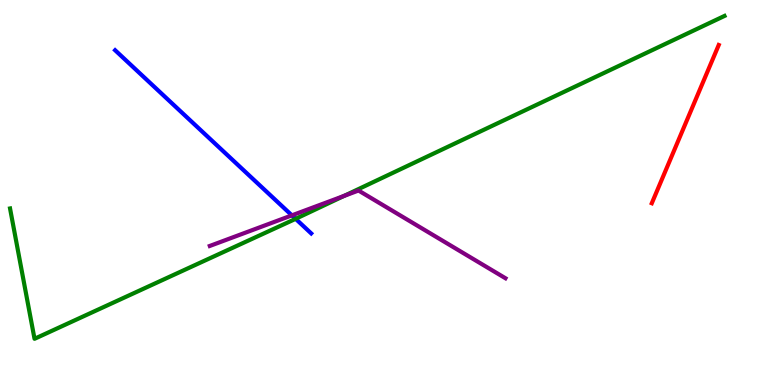[{'lines': ['blue', 'red'], 'intersections': []}, {'lines': ['green', 'red'], 'intersections': []}, {'lines': ['purple', 'red'], 'intersections': []}, {'lines': ['blue', 'green'], 'intersections': [{'x': 3.81, 'y': 4.32}]}, {'lines': ['blue', 'purple'], 'intersections': [{'x': 3.77, 'y': 4.41}]}, {'lines': ['green', 'purple'], 'intersections': [{'x': 4.44, 'y': 4.91}]}]